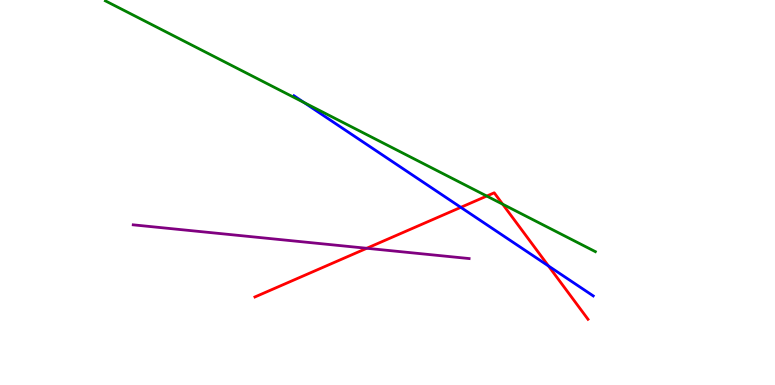[{'lines': ['blue', 'red'], 'intersections': [{'x': 5.95, 'y': 4.61}, {'x': 7.08, 'y': 3.09}]}, {'lines': ['green', 'red'], 'intersections': [{'x': 6.28, 'y': 4.91}, {'x': 6.49, 'y': 4.7}]}, {'lines': ['purple', 'red'], 'intersections': [{'x': 4.73, 'y': 3.55}]}, {'lines': ['blue', 'green'], 'intersections': [{'x': 3.92, 'y': 7.34}]}, {'lines': ['blue', 'purple'], 'intersections': []}, {'lines': ['green', 'purple'], 'intersections': []}]